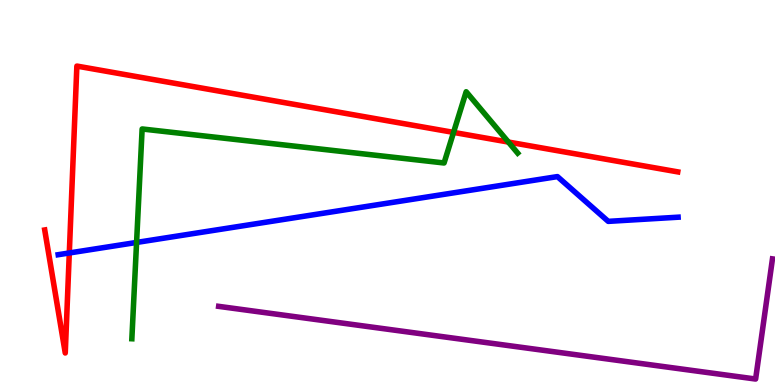[{'lines': ['blue', 'red'], 'intersections': [{'x': 0.894, 'y': 3.43}]}, {'lines': ['green', 'red'], 'intersections': [{'x': 5.85, 'y': 6.56}, {'x': 6.56, 'y': 6.31}]}, {'lines': ['purple', 'red'], 'intersections': []}, {'lines': ['blue', 'green'], 'intersections': [{'x': 1.76, 'y': 3.7}]}, {'lines': ['blue', 'purple'], 'intersections': []}, {'lines': ['green', 'purple'], 'intersections': []}]